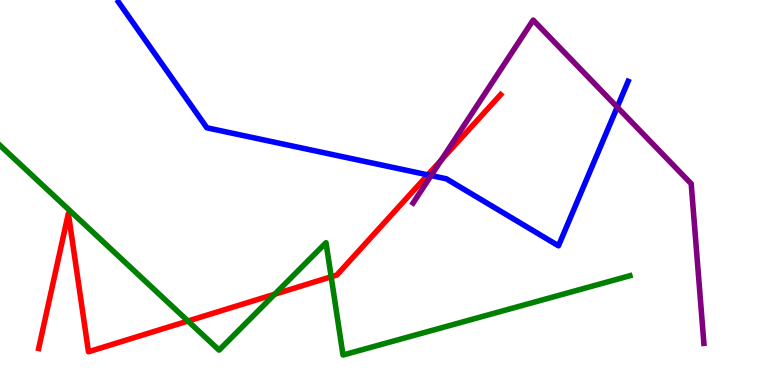[{'lines': ['blue', 'red'], 'intersections': [{'x': 5.52, 'y': 5.46}]}, {'lines': ['green', 'red'], 'intersections': [{'x': 2.43, 'y': 1.66}, {'x': 3.54, 'y': 2.36}, {'x': 4.27, 'y': 2.81}]}, {'lines': ['purple', 'red'], 'intersections': [{'x': 5.7, 'y': 5.85}]}, {'lines': ['blue', 'green'], 'intersections': []}, {'lines': ['blue', 'purple'], 'intersections': [{'x': 5.56, 'y': 5.44}, {'x': 7.96, 'y': 7.22}]}, {'lines': ['green', 'purple'], 'intersections': []}]